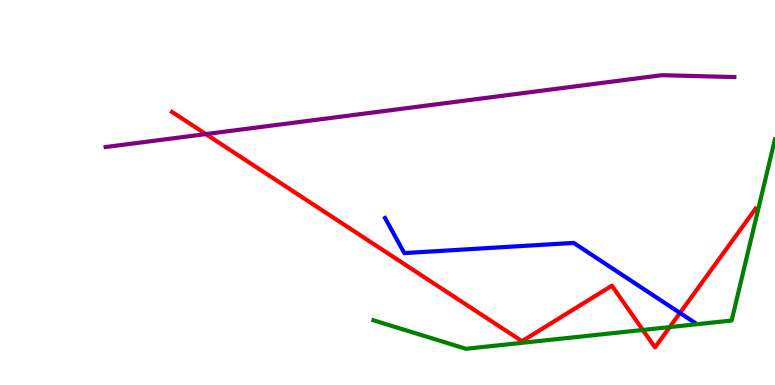[{'lines': ['blue', 'red'], 'intersections': [{'x': 8.77, 'y': 1.87}]}, {'lines': ['green', 'red'], 'intersections': [{'x': 8.29, 'y': 1.43}, {'x': 8.64, 'y': 1.5}]}, {'lines': ['purple', 'red'], 'intersections': [{'x': 2.66, 'y': 6.52}]}, {'lines': ['blue', 'green'], 'intersections': []}, {'lines': ['blue', 'purple'], 'intersections': []}, {'lines': ['green', 'purple'], 'intersections': []}]